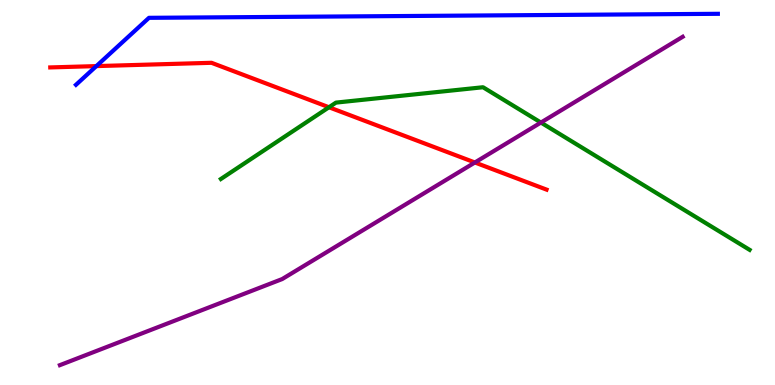[{'lines': ['blue', 'red'], 'intersections': [{'x': 1.24, 'y': 8.28}]}, {'lines': ['green', 'red'], 'intersections': [{'x': 4.24, 'y': 7.21}]}, {'lines': ['purple', 'red'], 'intersections': [{'x': 6.13, 'y': 5.78}]}, {'lines': ['blue', 'green'], 'intersections': []}, {'lines': ['blue', 'purple'], 'intersections': []}, {'lines': ['green', 'purple'], 'intersections': [{'x': 6.98, 'y': 6.82}]}]